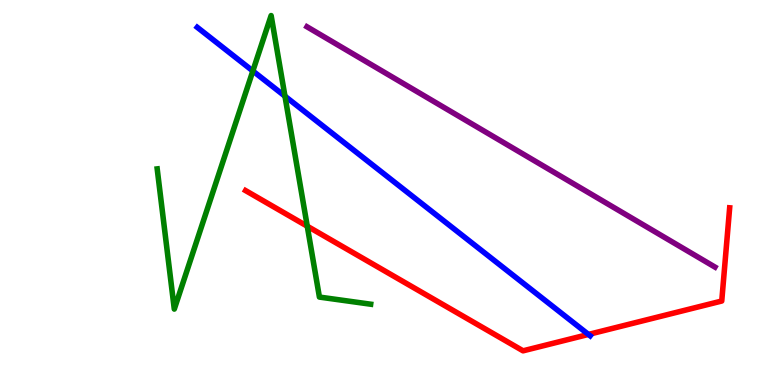[{'lines': ['blue', 'red'], 'intersections': [{'x': 7.59, 'y': 1.31}]}, {'lines': ['green', 'red'], 'intersections': [{'x': 3.96, 'y': 4.12}]}, {'lines': ['purple', 'red'], 'intersections': []}, {'lines': ['blue', 'green'], 'intersections': [{'x': 3.26, 'y': 8.16}, {'x': 3.68, 'y': 7.5}]}, {'lines': ['blue', 'purple'], 'intersections': []}, {'lines': ['green', 'purple'], 'intersections': []}]